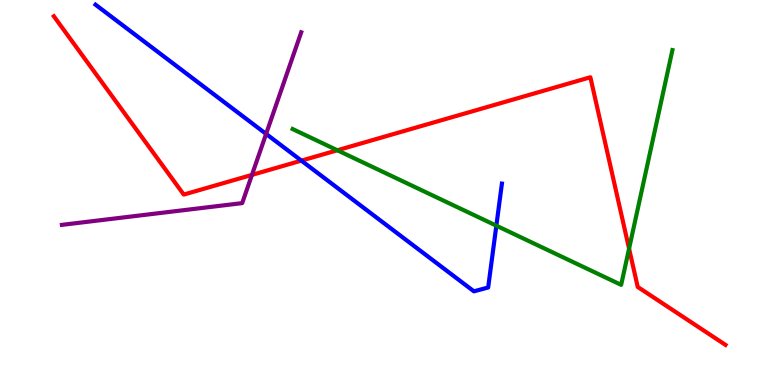[{'lines': ['blue', 'red'], 'intersections': [{'x': 3.89, 'y': 5.83}]}, {'lines': ['green', 'red'], 'intersections': [{'x': 4.35, 'y': 6.1}, {'x': 8.12, 'y': 3.54}]}, {'lines': ['purple', 'red'], 'intersections': [{'x': 3.25, 'y': 5.46}]}, {'lines': ['blue', 'green'], 'intersections': [{'x': 6.4, 'y': 4.14}]}, {'lines': ['blue', 'purple'], 'intersections': [{'x': 3.43, 'y': 6.52}]}, {'lines': ['green', 'purple'], 'intersections': []}]